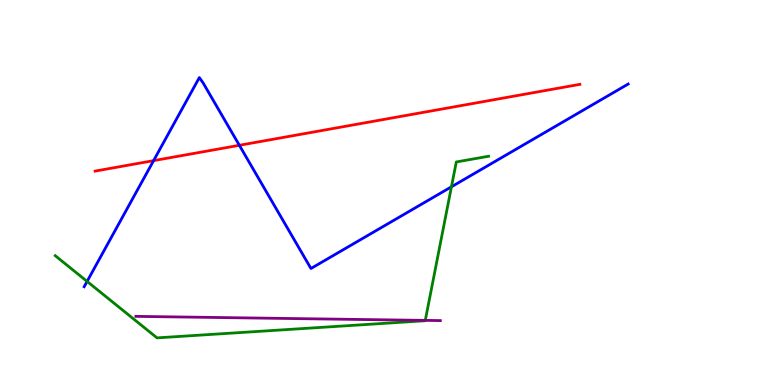[{'lines': ['blue', 'red'], 'intersections': [{'x': 1.98, 'y': 5.83}, {'x': 3.09, 'y': 6.23}]}, {'lines': ['green', 'red'], 'intersections': []}, {'lines': ['purple', 'red'], 'intersections': []}, {'lines': ['blue', 'green'], 'intersections': [{'x': 1.12, 'y': 2.69}, {'x': 5.83, 'y': 5.15}]}, {'lines': ['blue', 'purple'], 'intersections': []}, {'lines': ['green', 'purple'], 'intersections': [{'x': 5.49, 'y': 1.68}]}]